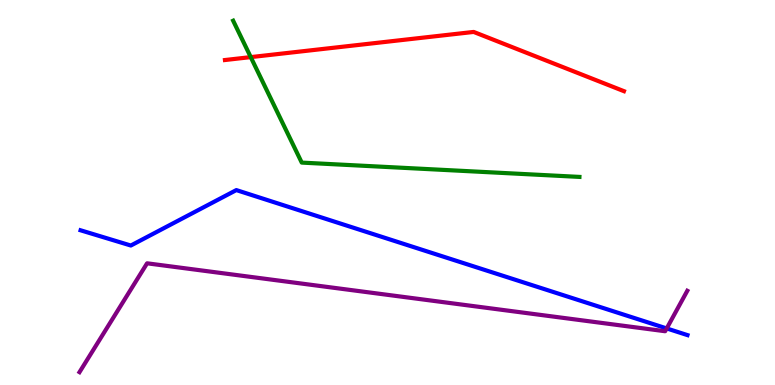[{'lines': ['blue', 'red'], 'intersections': []}, {'lines': ['green', 'red'], 'intersections': [{'x': 3.24, 'y': 8.52}]}, {'lines': ['purple', 'red'], 'intersections': []}, {'lines': ['blue', 'green'], 'intersections': []}, {'lines': ['blue', 'purple'], 'intersections': [{'x': 8.6, 'y': 1.47}]}, {'lines': ['green', 'purple'], 'intersections': []}]